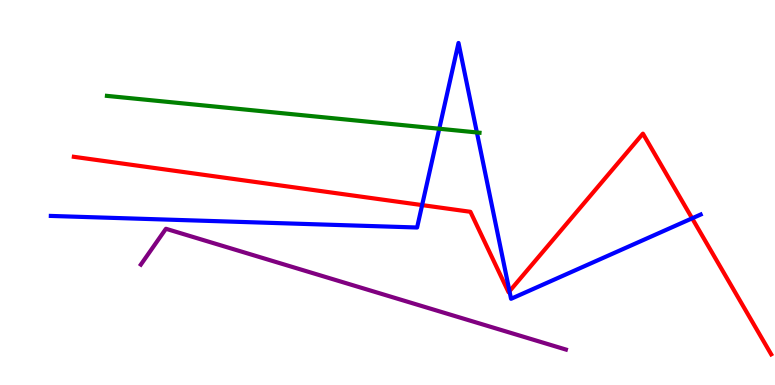[{'lines': ['blue', 'red'], 'intersections': [{'x': 5.45, 'y': 4.67}, {'x': 6.57, 'y': 2.44}, {'x': 8.93, 'y': 4.33}]}, {'lines': ['green', 'red'], 'intersections': []}, {'lines': ['purple', 'red'], 'intersections': []}, {'lines': ['blue', 'green'], 'intersections': [{'x': 5.67, 'y': 6.66}, {'x': 6.15, 'y': 6.56}]}, {'lines': ['blue', 'purple'], 'intersections': []}, {'lines': ['green', 'purple'], 'intersections': []}]